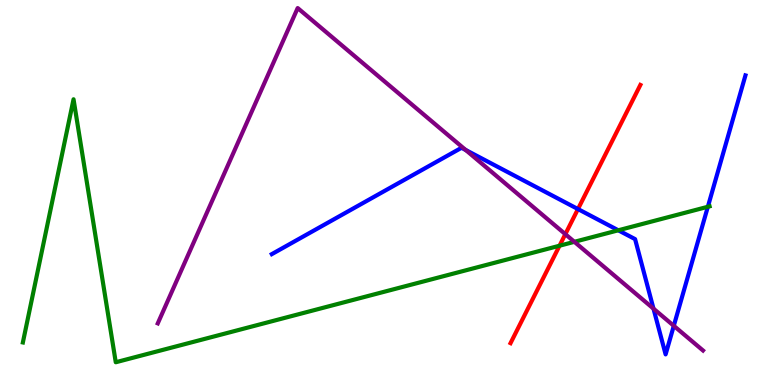[{'lines': ['blue', 'red'], 'intersections': [{'x': 7.46, 'y': 4.57}]}, {'lines': ['green', 'red'], 'intersections': [{'x': 7.22, 'y': 3.62}]}, {'lines': ['purple', 'red'], 'intersections': [{'x': 7.29, 'y': 3.92}]}, {'lines': ['blue', 'green'], 'intersections': [{'x': 7.98, 'y': 4.02}, {'x': 9.13, 'y': 4.63}]}, {'lines': ['blue', 'purple'], 'intersections': [{'x': 6.01, 'y': 6.1}, {'x': 8.43, 'y': 1.98}, {'x': 8.69, 'y': 1.54}]}, {'lines': ['green', 'purple'], 'intersections': [{'x': 7.41, 'y': 3.72}]}]